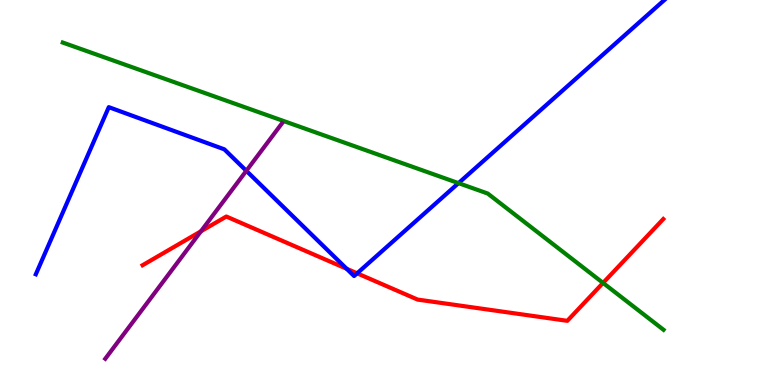[{'lines': ['blue', 'red'], 'intersections': [{'x': 4.47, 'y': 3.02}, {'x': 4.61, 'y': 2.9}]}, {'lines': ['green', 'red'], 'intersections': [{'x': 7.78, 'y': 2.65}]}, {'lines': ['purple', 'red'], 'intersections': [{'x': 2.59, 'y': 3.99}]}, {'lines': ['blue', 'green'], 'intersections': [{'x': 5.92, 'y': 5.24}]}, {'lines': ['blue', 'purple'], 'intersections': [{'x': 3.18, 'y': 5.56}]}, {'lines': ['green', 'purple'], 'intersections': []}]